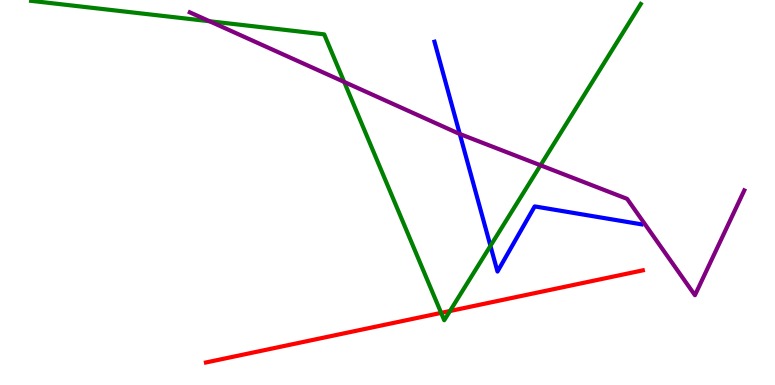[{'lines': ['blue', 'red'], 'intersections': []}, {'lines': ['green', 'red'], 'intersections': [{'x': 5.69, 'y': 1.87}, {'x': 5.81, 'y': 1.92}]}, {'lines': ['purple', 'red'], 'intersections': []}, {'lines': ['blue', 'green'], 'intersections': [{'x': 6.33, 'y': 3.61}]}, {'lines': ['blue', 'purple'], 'intersections': [{'x': 5.93, 'y': 6.52}]}, {'lines': ['green', 'purple'], 'intersections': [{'x': 2.7, 'y': 9.45}, {'x': 4.44, 'y': 7.87}, {'x': 6.97, 'y': 5.71}]}]